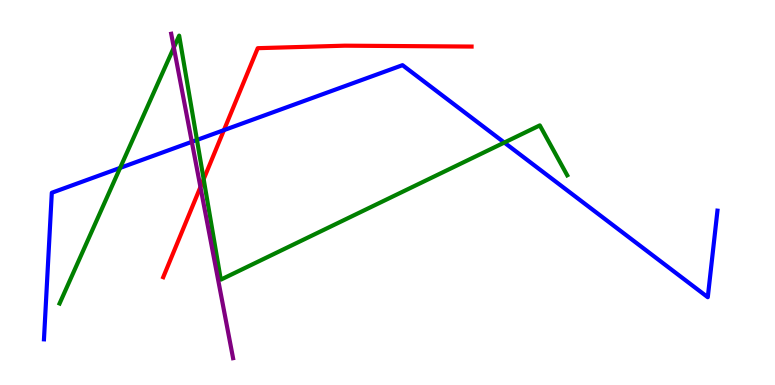[{'lines': ['blue', 'red'], 'intersections': [{'x': 2.89, 'y': 6.62}]}, {'lines': ['green', 'red'], 'intersections': [{'x': 2.63, 'y': 5.34}]}, {'lines': ['purple', 'red'], 'intersections': [{'x': 2.59, 'y': 5.14}]}, {'lines': ['blue', 'green'], 'intersections': [{'x': 1.55, 'y': 5.64}, {'x': 2.54, 'y': 6.36}, {'x': 6.51, 'y': 6.3}]}, {'lines': ['blue', 'purple'], 'intersections': [{'x': 2.47, 'y': 6.32}]}, {'lines': ['green', 'purple'], 'intersections': [{'x': 2.24, 'y': 8.76}]}]